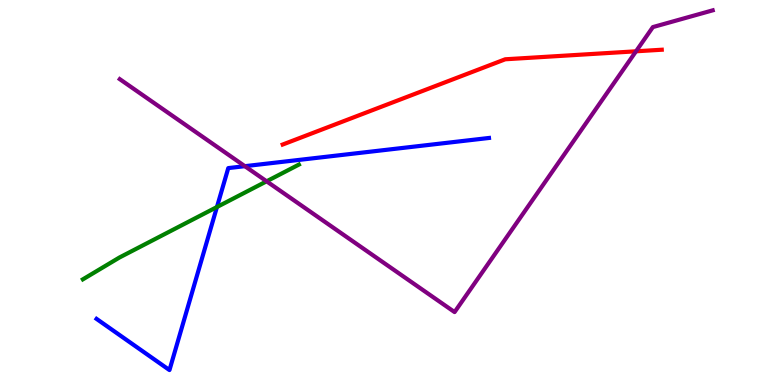[{'lines': ['blue', 'red'], 'intersections': []}, {'lines': ['green', 'red'], 'intersections': []}, {'lines': ['purple', 'red'], 'intersections': [{'x': 8.21, 'y': 8.67}]}, {'lines': ['blue', 'green'], 'intersections': [{'x': 2.8, 'y': 4.62}]}, {'lines': ['blue', 'purple'], 'intersections': [{'x': 3.16, 'y': 5.68}]}, {'lines': ['green', 'purple'], 'intersections': [{'x': 3.44, 'y': 5.29}]}]